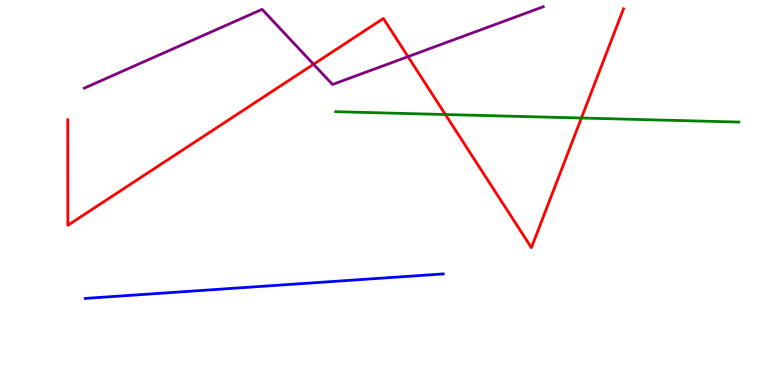[{'lines': ['blue', 'red'], 'intersections': []}, {'lines': ['green', 'red'], 'intersections': [{'x': 5.75, 'y': 7.03}, {'x': 7.5, 'y': 6.93}]}, {'lines': ['purple', 'red'], 'intersections': [{'x': 4.05, 'y': 8.33}, {'x': 5.26, 'y': 8.53}]}, {'lines': ['blue', 'green'], 'intersections': []}, {'lines': ['blue', 'purple'], 'intersections': []}, {'lines': ['green', 'purple'], 'intersections': []}]